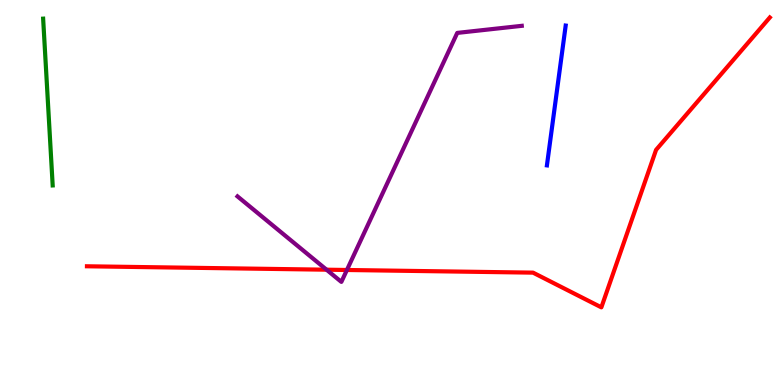[{'lines': ['blue', 'red'], 'intersections': []}, {'lines': ['green', 'red'], 'intersections': []}, {'lines': ['purple', 'red'], 'intersections': [{'x': 4.21, 'y': 2.99}, {'x': 4.48, 'y': 2.99}]}, {'lines': ['blue', 'green'], 'intersections': []}, {'lines': ['blue', 'purple'], 'intersections': []}, {'lines': ['green', 'purple'], 'intersections': []}]